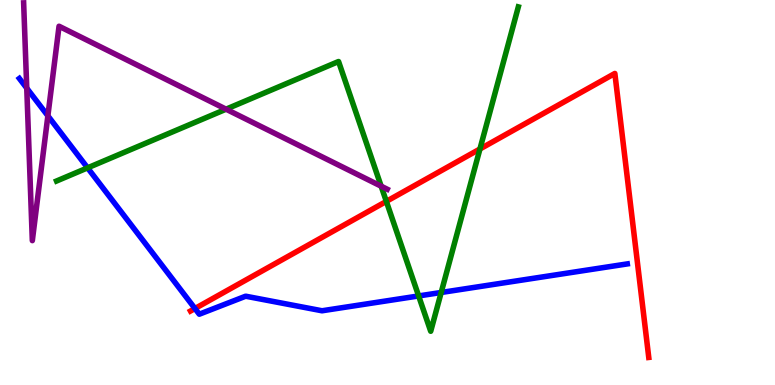[{'lines': ['blue', 'red'], 'intersections': [{'x': 2.52, 'y': 1.99}]}, {'lines': ['green', 'red'], 'intersections': [{'x': 4.99, 'y': 4.77}, {'x': 6.19, 'y': 6.13}]}, {'lines': ['purple', 'red'], 'intersections': []}, {'lines': ['blue', 'green'], 'intersections': [{'x': 1.13, 'y': 5.64}, {'x': 5.4, 'y': 2.31}, {'x': 5.69, 'y': 2.4}]}, {'lines': ['blue', 'purple'], 'intersections': [{'x': 0.345, 'y': 7.71}, {'x': 0.618, 'y': 6.99}]}, {'lines': ['green', 'purple'], 'intersections': [{'x': 2.92, 'y': 7.16}, {'x': 4.92, 'y': 5.16}]}]